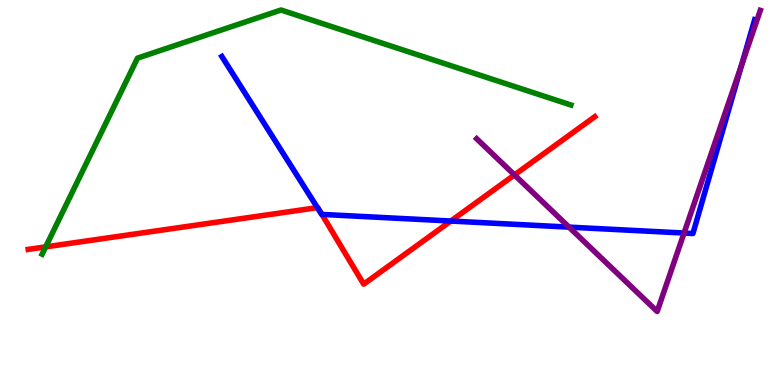[{'lines': ['blue', 'red'], 'intersections': [{'x': 4.1, 'y': 4.61}, {'x': 4.15, 'y': 4.43}, {'x': 5.82, 'y': 4.26}]}, {'lines': ['green', 'red'], 'intersections': [{'x': 0.589, 'y': 3.59}]}, {'lines': ['purple', 'red'], 'intersections': [{'x': 6.64, 'y': 5.46}]}, {'lines': ['blue', 'green'], 'intersections': []}, {'lines': ['blue', 'purple'], 'intersections': [{'x': 7.34, 'y': 4.1}, {'x': 8.83, 'y': 3.95}, {'x': 9.57, 'y': 8.32}]}, {'lines': ['green', 'purple'], 'intersections': []}]